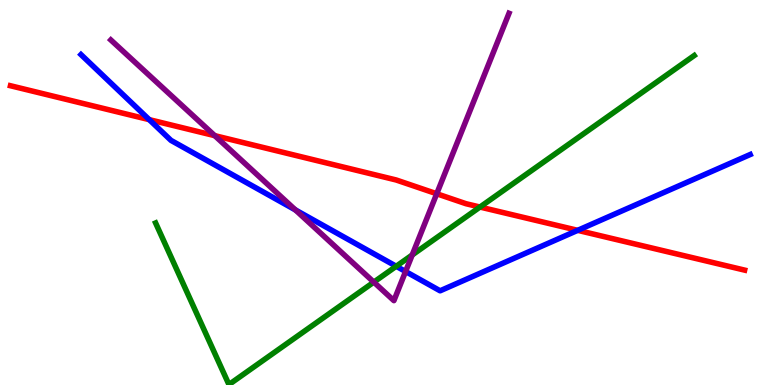[{'lines': ['blue', 'red'], 'intersections': [{'x': 1.93, 'y': 6.89}, {'x': 7.45, 'y': 4.02}]}, {'lines': ['green', 'red'], 'intersections': [{'x': 6.19, 'y': 4.62}]}, {'lines': ['purple', 'red'], 'intersections': [{'x': 2.77, 'y': 6.48}, {'x': 5.64, 'y': 4.97}]}, {'lines': ['blue', 'green'], 'intersections': [{'x': 5.11, 'y': 3.08}]}, {'lines': ['blue', 'purple'], 'intersections': [{'x': 3.81, 'y': 4.55}, {'x': 5.23, 'y': 2.95}]}, {'lines': ['green', 'purple'], 'intersections': [{'x': 4.82, 'y': 2.67}, {'x': 5.32, 'y': 3.38}]}]